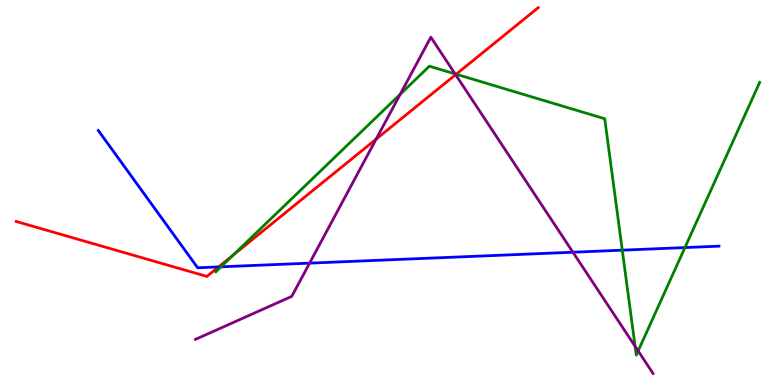[{'lines': ['blue', 'red'], 'intersections': [{'x': 2.82, 'y': 3.07}]}, {'lines': ['green', 'red'], 'intersections': [{'x': 3.01, 'y': 3.37}, {'x': 5.89, 'y': 8.07}]}, {'lines': ['purple', 'red'], 'intersections': [{'x': 4.85, 'y': 6.39}, {'x': 5.88, 'y': 8.06}]}, {'lines': ['blue', 'green'], 'intersections': [{'x': 2.85, 'y': 3.07}, {'x': 8.03, 'y': 3.5}, {'x': 8.84, 'y': 3.57}]}, {'lines': ['blue', 'purple'], 'intersections': [{'x': 3.99, 'y': 3.17}, {'x': 7.39, 'y': 3.45}]}, {'lines': ['green', 'purple'], 'intersections': [{'x': 5.16, 'y': 7.55}, {'x': 5.87, 'y': 8.08}, {'x': 8.19, 'y': 1.0}, {'x': 8.23, 'y': 0.885}]}]